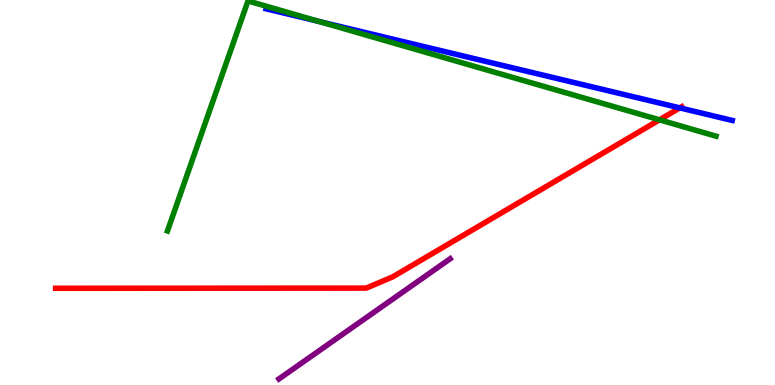[{'lines': ['blue', 'red'], 'intersections': [{'x': 8.77, 'y': 7.2}]}, {'lines': ['green', 'red'], 'intersections': [{'x': 8.51, 'y': 6.89}]}, {'lines': ['purple', 'red'], 'intersections': []}, {'lines': ['blue', 'green'], 'intersections': [{'x': 4.12, 'y': 9.44}]}, {'lines': ['blue', 'purple'], 'intersections': []}, {'lines': ['green', 'purple'], 'intersections': []}]